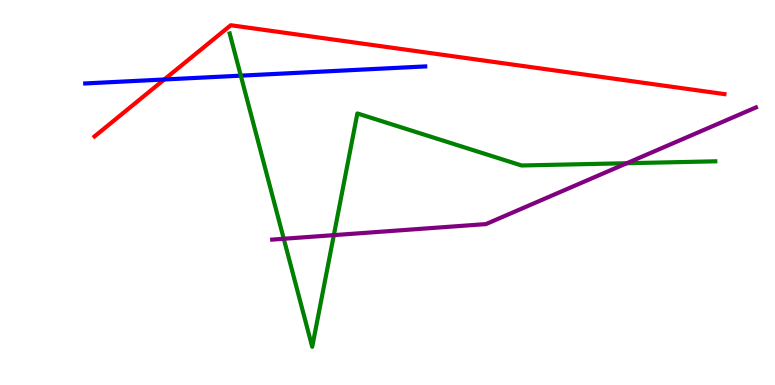[{'lines': ['blue', 'red'], 'intersections': [{'x': 2.12, 'y': 7.94}]}, {'lines': ['green', 'red'], 'intersections': []}, {'lines': ['purple', 'red'], 'intersections': []}, {'lines': ['blue', 'green'], 'intersections': [{'x': 3.11, 'y': 8.03}]}, {'lines': ['blue', 'purple'], 'intersections': []}, {'lines': ['green', 'purple'], 'intersections': [{'x': 3.66, 'y': 3.8}, {'x': 4.31, 'y': 3.89}, {'x': 8.09, 'y': 5.76}]}]